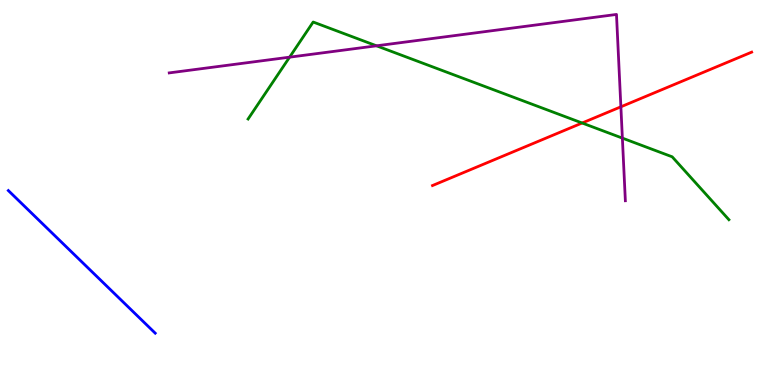[{'lines': ['blue', 'red'], 'intersections': []}, {'lines': ['green', 'red'], 'intersections': [{'x': 7.51, 'y': 6.81}]}, {'lines': ['purple', 'red'], 'intersections': [{'x': 8.01, 'y': 7.23}]}, {'lines': ['blue', 'green'], 'intersections': []}, {'lines': ['blue', 'purple'], 'intersections': []}, {'lines': ['green', 'purple'], 'intersections': [{'x': 3.74, 'y': 8.52}, {'x': 4.86, 'y': 8.81}, {'x': 8.03, 'y': 6.41}]}]